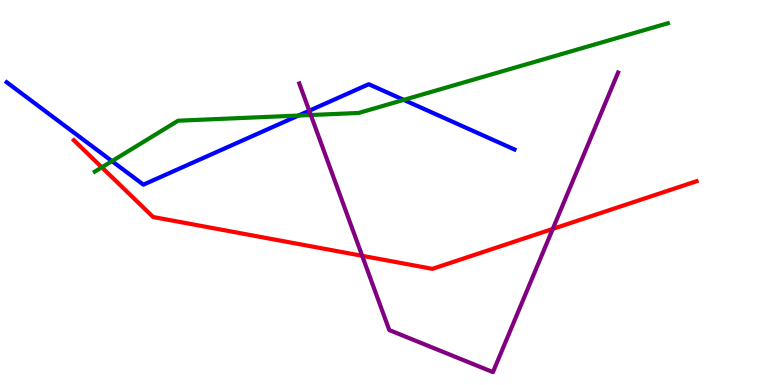[{'lines': ['blue', 'red'], 'intersections': []}, {'lines': ['green', 'red'], 'intersections': [{'x': 1.31, 'y': 5.65}]}, {'lines': ['purple', 'red'], 'intersections': [{'x': 4.67, 'y': 3.36}, {'x': 7.13, 'y': 4.05}]}, {'lines': ['blue', 'green'], 'intersections': [{'x': 1.45, 'y': 5.81}, {'x': 3.85, 'y': 7.0}, {'x': 5.21, 'y': 7.41}]}, {'lines': ['blue', 'purple'], 'intersections': [{'x': 3.99, 'y': 7.12}]}, {'lines': ['green', 'purple'], 'intersections': [{'x': 4.01, 'y': 7.01}]}]